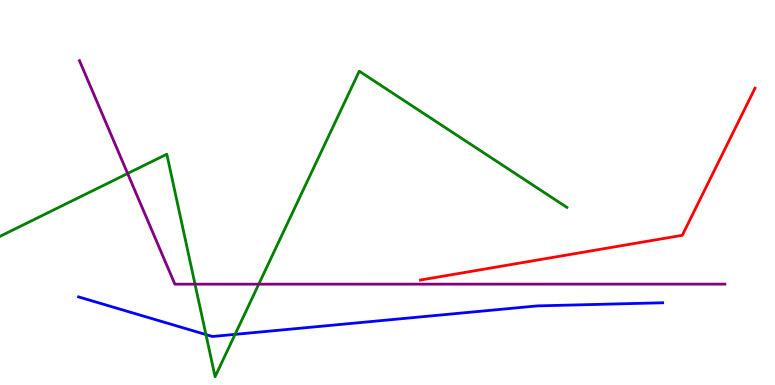[{'lines': ['blue', 'red'], 'intersections': []}, {'lines': ['green', 'red'], 'intersections': []}, {'lines': ['purple', 'red'], 'intersections': []}, {'lines': ['blue', 'green'], 'intersections': [{'x': 2.66, 'y': 1.31}, {'x': 3.03, 'y': 1.32}]}, {'lines': ['blue', 'purple'], 'intersections': []}, {'lines': ['green', 'purple'], 'intersections': [{'x': 1.65, 'y': 5.49}, {'x': 2.52, 'y': 2.62}, {'x': 3.34, 'y': 2.62}]}]